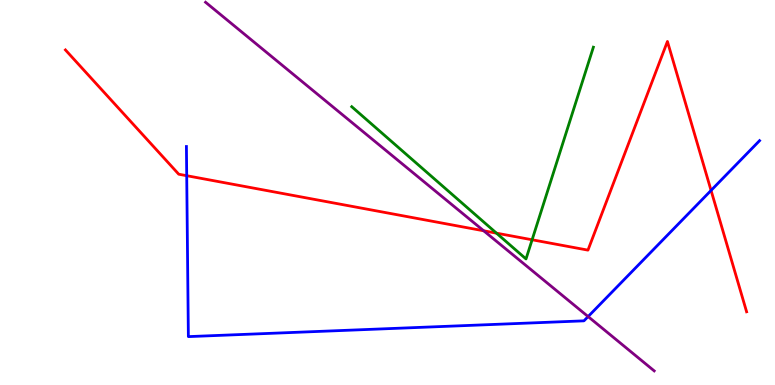[{'lines': ['blue', 'red'], 'intersections': [{'x': 2.41, 'y': 5.44}, {'x': 9.17, 'y': 5.05}]}, {'lines': ['green', 'red'], 'intersections': [{'x': 6.41, 'y': 3.94}, {'x': 6.87, 'y': 3.77}]}, {'lines': ['purple', 'red'], 'intersections': [{'x': 6.24, 'y': 4.01}]}, {'lines': ['blue', 'green'], 'intersections': []}, {'lines': ['blue', 'purple'], 'intersections': [{'x': 7.59, 'y': 1.78}]}, {'lines': ['green', 'purple'], 'intersections': []}]